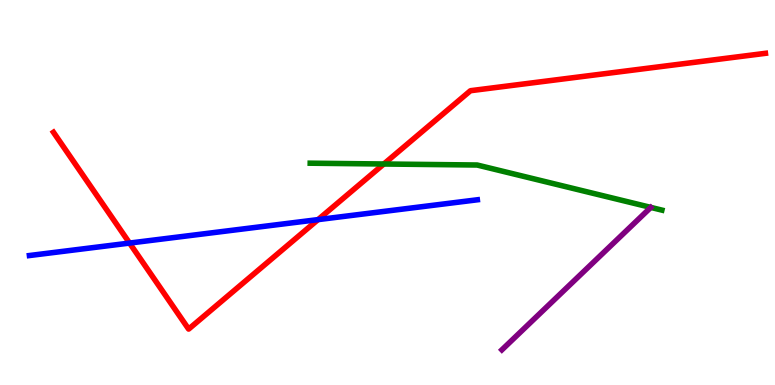[{'lines': ['blue', 'red'], 'intersections': [{'x': 1.67, 'y': 3.69}, {'x': 4.1, 'y': 4.3}]}, {'lines': ['green', 'red'], 'intersections': [{'x': 4.95, 'y': 5.74}]}, {'lines': ['purple', 'red'], 'intersections': []}, {'lines': ['blue', 'green'], 'intersections': []}, {'lines': ['blue', 'purple'], 'intersections': []}, {'lines': ['green', 'purple'], 'intersections': []}]